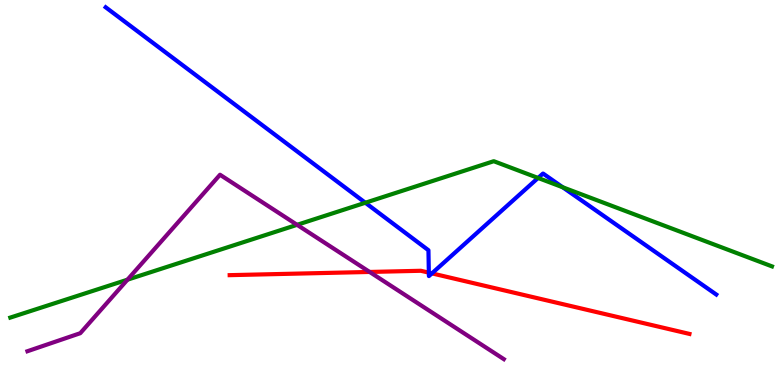[{'lines': ['blue', 'red'], 'intersections': [{'x': 5.53, 'y': 2.92}, {'x': 5.57, 'y': 2.9}]}, {'lines': ['green', 'red'], 'intersections': []}, {'lines': ['purple', 'red'], 'intersections': [{'x': 4.77, 'y': 2.94}]}, {'lines': ['blue', 'green'], 'intersections': [{'x': 4.71, 'y': 4.73}, {'x': 6.94, 'y': 5.38}, {'x': 7.26, 'y': 5.14}]}, {'lines': ['blue', 'purple'], 'intersections': []}, {'lines': ['green', 'purple'], 'intersections': [{'x': 1.64, 'y': 2.74}, {'x': 3.83, 'y': 4.16}]}]